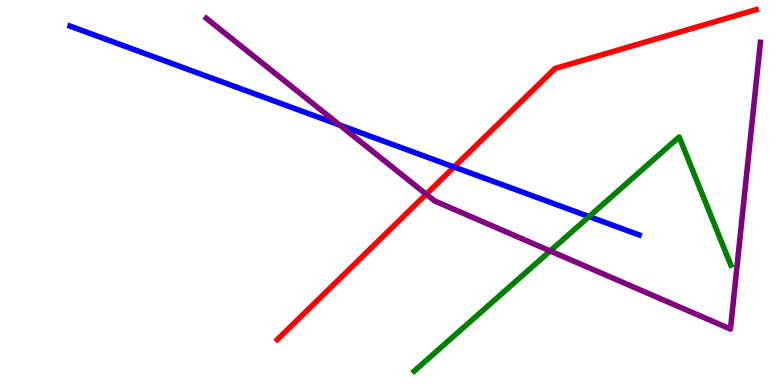[{'lines': ['blue', 'red'], 'intersections': [{'x': 5.86, 'y': 5.66}]}, {'lines': ['green', 'red'], 'intersections': []}, {'lines': ['purple', 'red'], 'intersections': [{'x': 5.5, 'y': 4.95}]}, {'lines': ['blue', 'green'], 'intersections': [{'x': 7.6, 'y': 4.37}]}, {'lines': ['blue', 'purple'], 'intersections': [{'x': 4.38, 'y': 6.75}]}, {'lines': ['green', 'purple'], 'intersections': [{'x': 7.1, 'y': 3.48}]}]